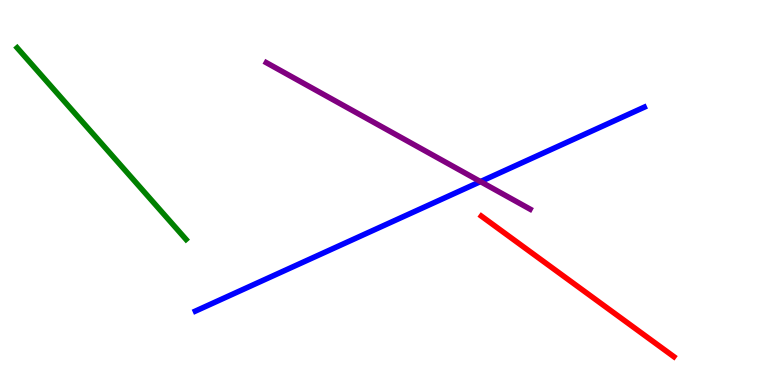[{'lines': ['blue', 'red'], 'intersections': []}, {'lines': ['green', 'red'], 'intersections': []}, {'lines': ['purple', 'red'], 'intersections': []}, {'lines': ['blue', 'green'], 'intersections': []}, {'lines': ['blue', 'purple'], 'intersections': [{'x': 6.2, 'y': 5.28}]}, {'lines': ['green', 'purple'], 'intersections': []}]